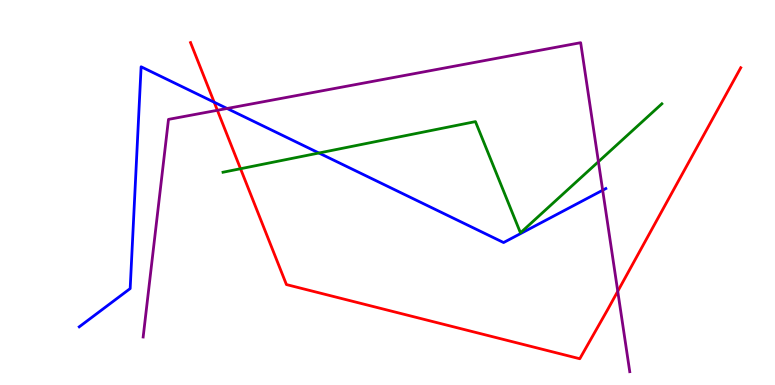[{'lines': ['blue', 'red'], 'intersections': [{'x': 2.76, 'y': 7.35}]}, {'lines': ['green', 'red'], 'intersections': [{'x': 3.1, 'y': 5.62}]}, {'lines': ['purple', 'red'], 'intersections': [{'x': 2.8, 'y': 7.14}, {'x': 7.97, 'y': 2.43}]}, {'lines': ['blue', 'green'], 'intersections': [{'x': 4.12, 'y': 6.03}]}, {'lines': ['blue', 'purple'], 'intersections': [{'x': 2.93, 'y': 7.18}, {'x': 7.78, 'y': 5.06}]}, {'lines': ['green', 'purple'], 'intersections': [{'x': 7.72, 'y': 5.8}]}]